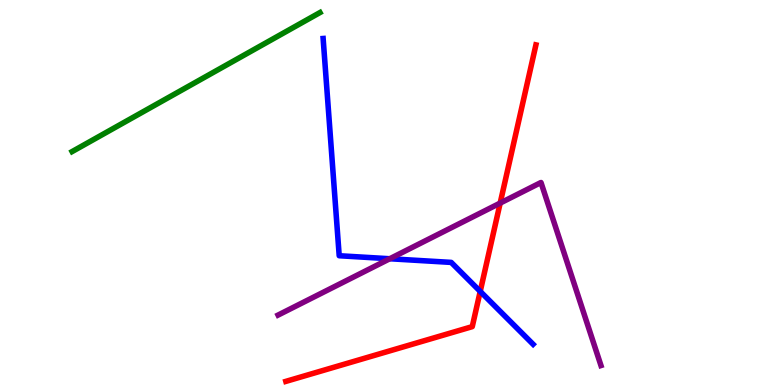[{'lines': ['blue', 'red'], 'intersections': [{'x': 6.2, 'y': 2.43}]}, {'lines': ['green', 'red'], 'intersections': []}, {'lines': ['purple', 'red'], 'intersections': [{'x': 6.45, 'y': 4.73}]}, {'lines': ['blue', 'green'], 'intersections': []}, {'lines': ['blue', 'purple'], 'intersections': [{'x': 5.03, 'y': 3.28}]}, {'lines': ['green', 'purple'], 'intersections': []}]